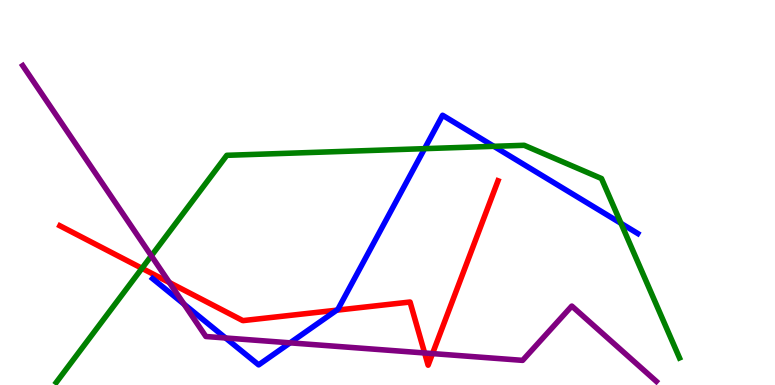[{'lines': ['blue', 'red'], 'intersections': [{'x': 4.34, 'y': 1.94}]}, {'lines': ['green', 'red'], 'intersections': [{'x': 1.83, 'y': 3.03}]}, {'lines': ['purple', 'red'], 'intersections': [{'x': 2.19, 'y': 2.66}, {'x': 5.48, 'y': 0.832}, {'x': 5.58, 'y': 0.816}]}, {'lines': ['blue', 'green'], 'intersections': [{'x': 5.48, 'y': 6.14}, {'x': 6.37, 'y': 6.2}, {'x': 8.01, 'y': 4.2}]}, {'lines': ['blue', 'purple'], 'intersections': [{'x': 2.37, 'y': 2.1}, {'x': 2.91, 'y': 1.22}, {'x': 3.74, 'y': 1.1}]}, {'lines': ['green', 'purple'], 'intersections': [{'x': 1.95, 'y': 3.36}]}]